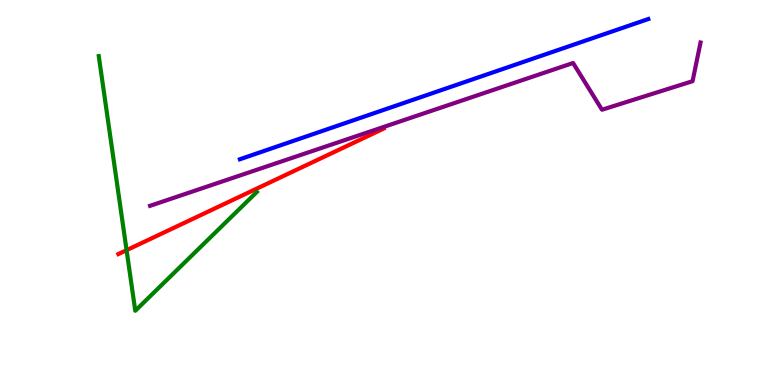[{'lines': ['blue', 'red'], 'intersections': []}, {'lines': ['green', 'red'], 'intersections': [{'x': 1.63, 'y': 3.5}]}, {'lines': ['purple', 'red'], 'intersections': []}, {'lines': ['blue', 'green'], 'intersections': []}, {'lines': ['blue', 'purple'], 'intersections': []}, {'lines': ['green', 'purple'], 'intersections': []}]